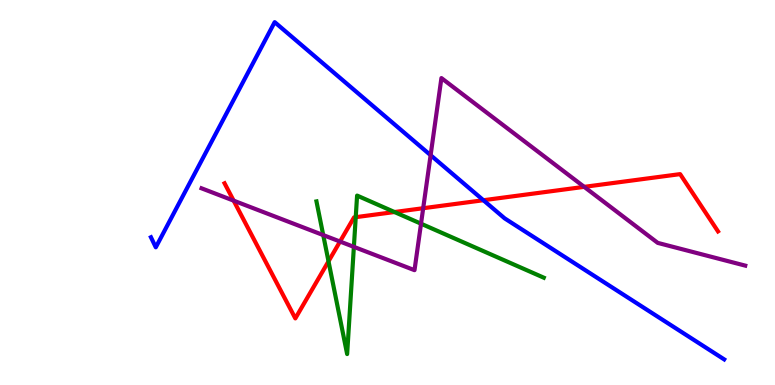[{'lines': ['blue', 'red'], 'intersections': [{'x': 6.24, 'y': 4.8}]}, {'lines': ['green', 'red'], 'intersections': [{'x': 4.24, 'y': 3.21}, {'x': 4.59, 'y': 4.36}, {'x': 5.09, 'y': 4.49}]}, {'lines': ['purple', 'red'], 'intersections': [{'x': 3.01, 'y': 4.79}, {'x': 4.39, 'y': 3.73}, {'x': 5.46, 'y': 4.59}, {'x': 7.54, 'y': 5.15}]}, {'lines': ['blue', 'green'], 'intersections': []}, {'lines': ['blue', 'purple'], 'intersections': [{'x': 5.56, 'y': 5.97}]}, {'lines': ['green', 'purple'], 'intersections': [{'x': 4.17, 'y': 3.89}, {'x': 4.57, 'y': 3.59}, {'x': 5.43, 'y': 4.19}]}]